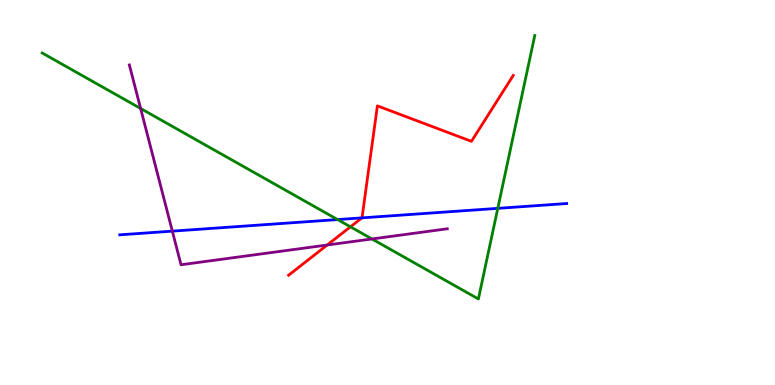[{'lines': ['blue', 'red'], 'intersections': [{'x': 4.67, 'y': 4.34}]}, {'lines': ['green', 'red'], 'intersections': [{'x': 4.52, 'y': 4.11}]}, {'lines': ['purple', 'red'], 'intersections': [{'x': 4.22, 'y': 3.64}]}, {'lines': ['blue', 'green'], 'intersections': [{'x': 4.36, 'y': 4.3}, {'x': 6.42, 'y': 4.59}]}, {'lines': ['blue', 'purple'], 'intersections': [{'x': 2.22, 'y': 4.0}]}, {'lines': ['green', 'purple'], 'intersections': [{'x': 1.81, 'y': 7.18}, {'x': 4.8, 'y': 3.79}]}]